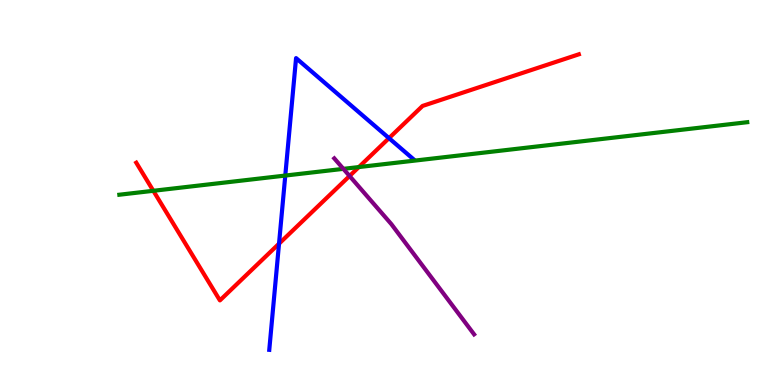[{'lines': ['blue', 'red'], 'intersections': [{'x': 3.6, 'y': 3.67}, {'x': 5.02, 'y': 6.41}]}, {'lines': ['green', 'red'], 'intersections': [{'x': 1.98, 'y': 5.04}, {'x': 4.63, 'y': 5.66}]}, {'lines': ['purple', 'red'], 'intersections': [{'x': 4.51, 'y': 5.43}]}, {'lines': ['blue', 'green'], 'intersections': [{'x': 3.68, 'y': 5.44}]}, {'lines': ['blue', 'purple'], 'intersections': []}, {'lines': ['green', 'purple'], 'intersections': [{'x': 4.43, 'y': 5.61}]}]